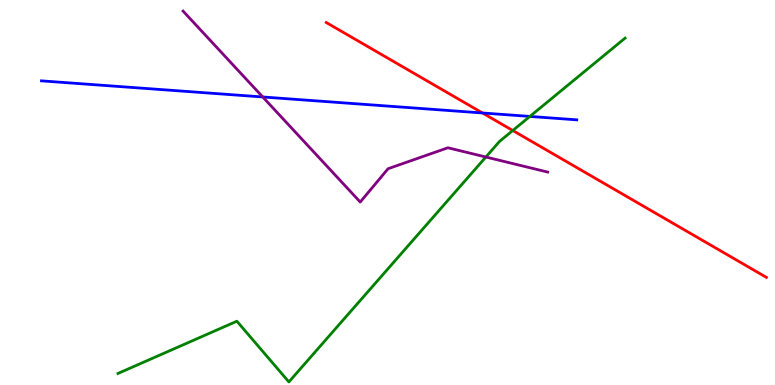[{'lines': ['blue', 'red'], 'intersections': [{'x': 6.23, 'y': 7.07}]}, {'lines': ['green', 'red'], 'intersections': [{'x': 6.62, 'y': 6.61}]}, {'lines': ['purple', 'red'], 'intersections': []}, {'lines': ['blue', 'green'], 'intersections': [{'x': 6.84, 'y': 6.98}]}, {'lines': ['blue', 'purple'], 'intersections': [{'x': 3.39, 'y': 7.48}]}, {'lines': ['green', 'purple'], 'intersections': [{'x': 6.27, 'y': 5.92}]}]